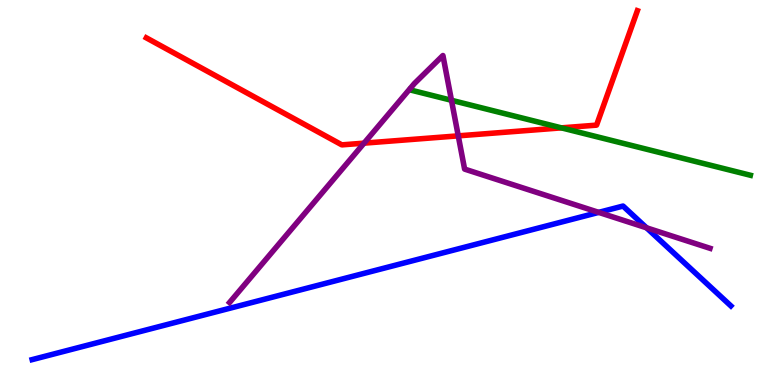[{'lines': ['blue', 'red'], 'intersections': []}, {'lines': ['green', 'red'], 'intersections': [{'x': 7.24, 'y': 6.68}]}, {'lines': ['purple', 'red'], 'intersections': [{'x': 4.7, 'y': 6.28}, {'x': 5.91, 'y': 6.47}]}, {'lines': ['blue', 'green'], 'intersections': []}, {'lines': ['blue', 'purple'], 'intersections': [{'x': 7.73, 'y': 4.48}, {'x': 8.34, 'y': 4.08}]}, {'lines': ['green', 'purple'], 'intersections': [{'x': 5.83, 'y': 7.4}]}]